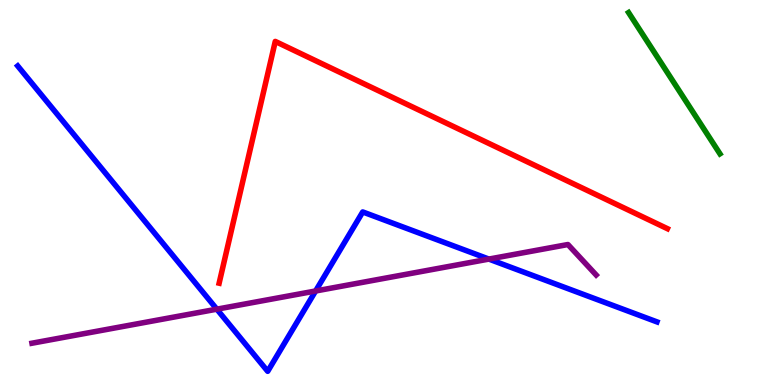[{'lines': ['blue', 'red'], 'intersections': []}, {'lines': ['green', 'red'], 'intersections': []}, {'lines': ['purple', 'red'], 'intersections': []}, {'lines': ['blue', 'green'], 'intersections': []}, {'lines': ['blue', 'purple'], 'intersections': [{'x': 2.8, 'y': 1.97}, {'x': 4.07, 'y': 2.44}, {'x': 6.31, 'y': 3.27}]}, {'lines': ['green', 'purple'], 'intersections': []}]